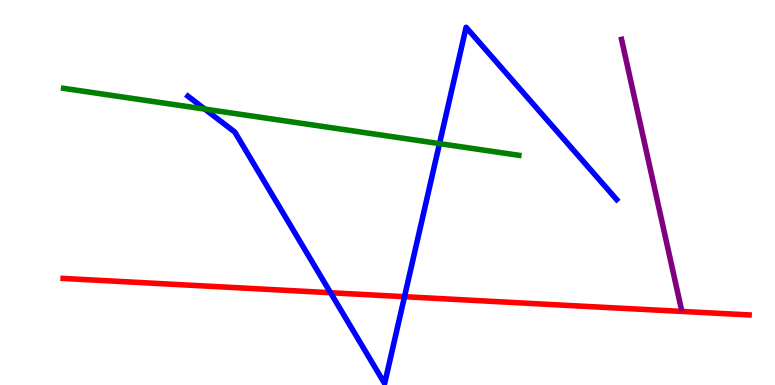[{'lines': ['blue', 'red'], 'intersections': [{'x': 4.27, 'y': 2.4}, {'x': 5.22, 'y': 2.29}]}, {'lines': ['green', 'red'], 'intersections': []}, {'lines': ['purple', 'red'], 'intersections': []}, {'lines': ['blue', 'green'], 'intersections': [{'x': 2.64, 'y': 7.17}, {'x': 5.67, 'y': 6.27}]}, {'lines': ['blue', 'purple'], 'intersections': []}, {'lines': ['green', 'purple'], 'intersections': []}]